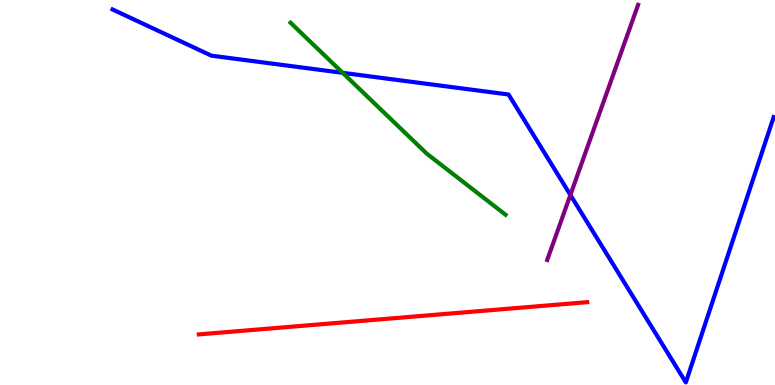[{'lines': ['blue', 'red'], 'intersections': []}, {'lines': ['green', 'red'], 'intersections': []}, {'lines': ['purple', 'red'], 'intersections': []}, {'lines': ['blue', 'green'], 'intersections': [{'x': 4.42, 'y': 8.11}]}, {'lines': ['blue', 'purple'], 'intersections': [{'x': 7.36, 'y': 4.94}]}, {'lines': ['green', 'purple'], 'intersections': []}]